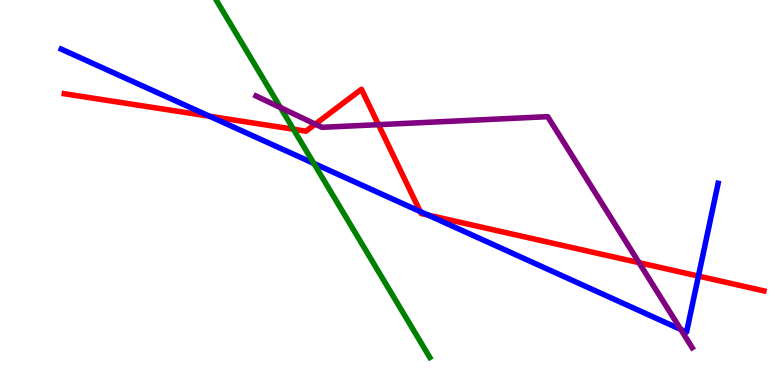[{'lines': ['blue', 'red'], 'intersections': [{'x': 2.7, 'y': 6.98}, {'x': 5.42, 'y': 4.51}, {'x': 5.52, 'y': 4.41}, {'x': 9.01, 'y': 2.83}]}, {'lines': ['green', 'red'], 'intersections': [{'x': 3.79, 'y': 6.64}]}, {'lines': ['purple', 'red'], 'intersections': [{'x': 4.07, 'y': 6.78}, {'x': 4.88, 'y': 6.76}, {'x': 8.25, 'y': 3.18}]}, {'lines': ['blue', 'green'], 'intersections': [{'x': 4.05, 'y': 5.76}]}, {'lines': ['blue', 'purple'], 'intersections': [{'x': 8.78, 'y': 1.44}]}, {'lines': ['green', 'purple'], 'intersections': [{'x': 3.62, 'y': 7.21}]}]